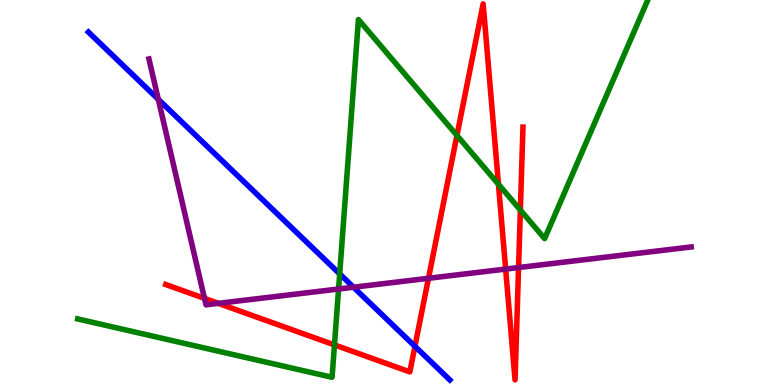[{'lines': ['blue', 'red'], 'intersections': [{'x': 5.35, 'y': 1.0}]}, {'lines': ['green', 'red'], 'intersections': [{'x': 4.32, 'y': 1.04}, {'x': 5.9, 'y': 6.48}, {'x': 6.43, 'y': 5.21}, {'x': 6.71, 'y': 4.54}]}, {'lines': ['purple', 'red'], 'intersections': [{'x': 2.64, 'y': 2.25}, {'x': 2.82, 'y': 2.12}, {'x': 5.53, 'y': 2.77}, {'x': 6.52, 'y': 3.01}, {'x': 6.69, 'y': 3.05}]}, {'lines': ['blue', 'green'], 'intersections': [{'x': 4.38, 'y': 2.89}]}, {'lines': ['blue', 'purple'], 'intersections': [{'x': 2.04, 'y': 7.42}, {'x': 4.56, 'y': 2.54}]}, {'lines': ['green', 'purple'], 'intersections': [{'x': 4.37, 'y': 2.49}]}]